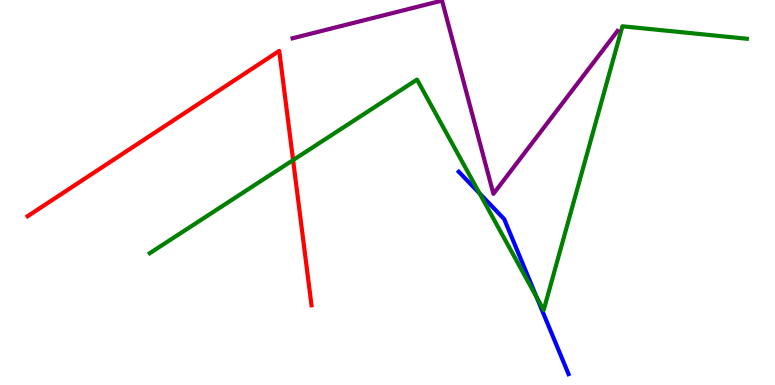[{'lines': ['blue', 'red'], 'intersections': []}, {'lines': ['green', 'red'], 'intersections': [{'x': 3.78, 'y': 5.84}]}, {'lines': ['purple', 'red'], 'intersections': []}, {'lines': ['blue', 'green'], 'intersections': [{'x': 6.19, 'y': 4.98}, {'x': 6.92, 'y': 2.28}]}, {'lines': ['blue', 'purple'], 'intersections': []}, {'lines': ['green', 'purple'], 'intersections': []}]